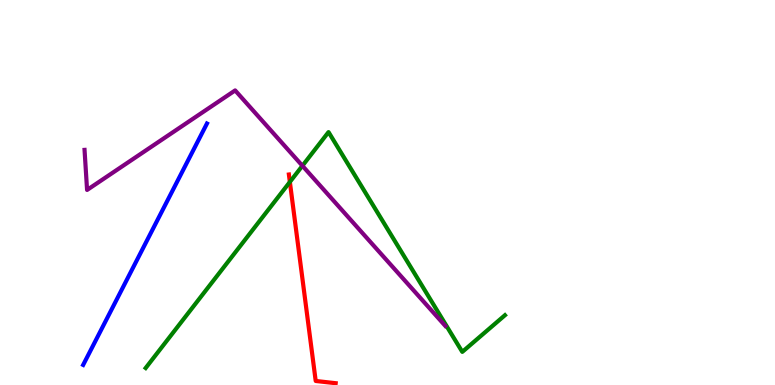[{'lines': ['blue', 'red'], 'intersections': []}, {'lines': ['green', 'red'], 'intersections': [{'x': 3.74, 'y': 5.27}]}, {'lines': ['purple', 'red'], 'intersections': []}, {'lines': ['blue', 'green'], 'intersections': []}, {'lines': ['blue', 'purple'], 'intersections': []}, {'lines': ['green', 'purple'], 'intersections': [{'x': 3.9, 'y': 5.69}]}]